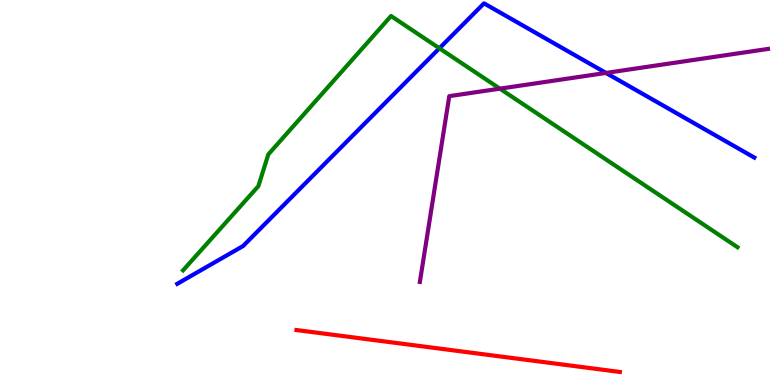[{'lines': ['blue', 'red'], 'intersections': []}, {'lines': ['green', 'red'], 'intersections': []}, {'lines': ['purple', 'red'], 'intersections': []}, {'lines': ['blue', 'green'], 'intersections': [{'x': 5.67, 'y': 8.75}]}, {'lines': ['blue', 'purple'], 'intersections': [{'x': 7.82, 'y': 8.11}]}, {'lines': ['green', 'purple'], 'intersections': [{'x': 6.45, 'y': 7.7}]}]